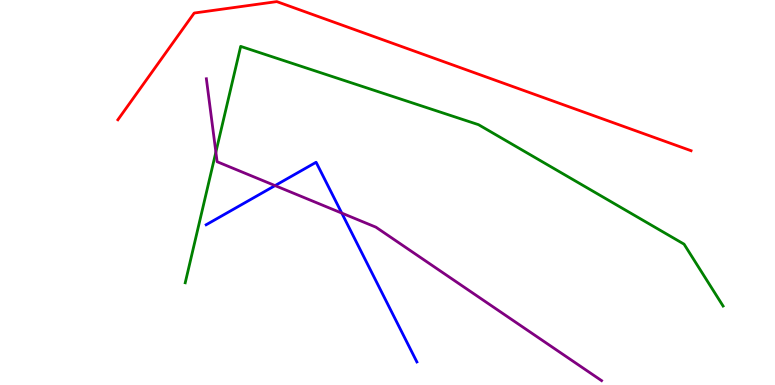[{'lines': ['blue', 'red'], 'intersections': []}, {'lines': ['green', 'red'], 'intersections': []}, {'lines': ['purple', 'red'], 'intersections': []}, {'lines': ['blue', 'green'], 'intersections': []}, {'lines': ['blue', 'purple'], 'intersections': [{'x': 3.55, 'y': 5.18}, {'x': 4.41, 'y': 4.47}]}, {'lines': ['green', 'purple'], 'intersections': [{'x': 2.79, 'y': 6.05}]}]